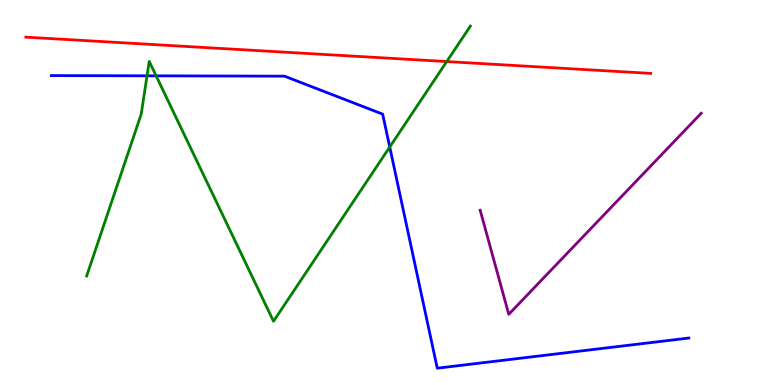[{'lines': ['blue', 'red'], 'intersections': []}, {'lines': ['green', 'red'], 'intersections': [{'x': 5.76, 'y': 8.4}]}, {'lines': ['purple', 'red'], 'intersections': []}, {'lines': ['blue', 'green'], 'intersections': [{'x': 1.9, 'y': 8.03}, {'x': 2.01, 'y': 8.03}, {'x': 5.03, 'y': 6.18}]}, {'lines': ['blue', 'purple'], 'intersections': []}, {'lines': ['green', 'purple'], 'intersections': []}]